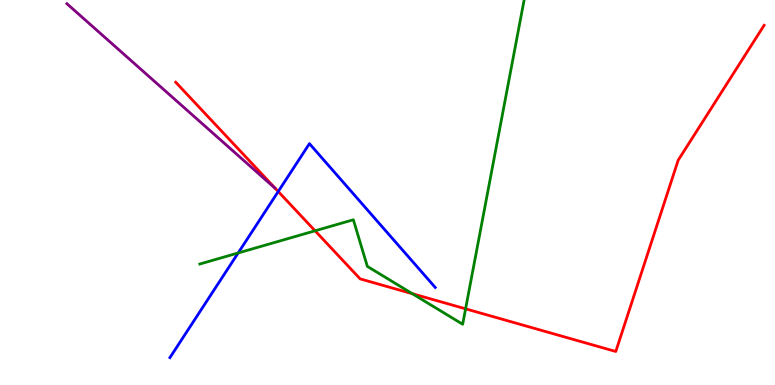[{'lines': ['blue', 'red'], 'intersections': [{'x': 3.59, 'y': 5.03}]}, {'lines': ['green', 'red'], 'intersections': [{'x': 4.07, 'y': 4.01}, {'x': 5.32, 'y': 2.37}, {'x': 6.01, 'y': 1.98}]}, {'lines': ['purple', 'red'], 'intersections': []}, {'lines': ['blue', 'green'], 'intersections': [{'x': 3.07, 'y': 3.43}]}, {'lines': ['blue', 'purple'], 'intersections': []}, {'lines': ['green', 'purple'], 'intersections': []}]